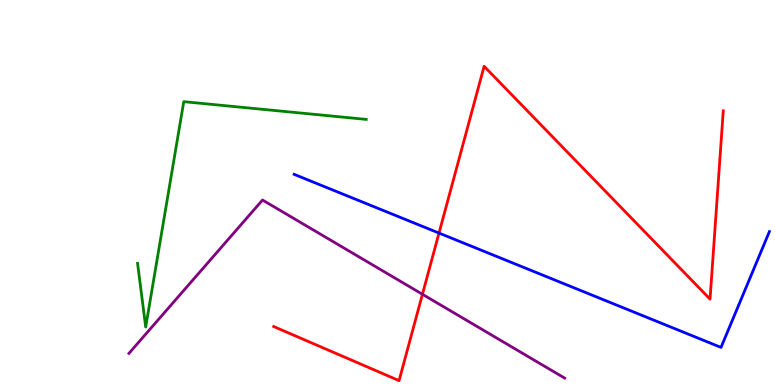[{'lines': ['blue', 'red'], 'intersections': [{'x': 5.66, 'y': 3.95}]}, {'lines': ['green', 'red'], 'intersections': []}, {'lines': ['purple', 'red'], 'intersections': [{'x': 5.45, 'y': 2.36}]}, {'lines': ['blue', 'green'], 'intersections': []}, {'lines': ['blue', 'purple'], 'intersections': []}, {'lines': ['green', 'purple'], 'intersections': []}]